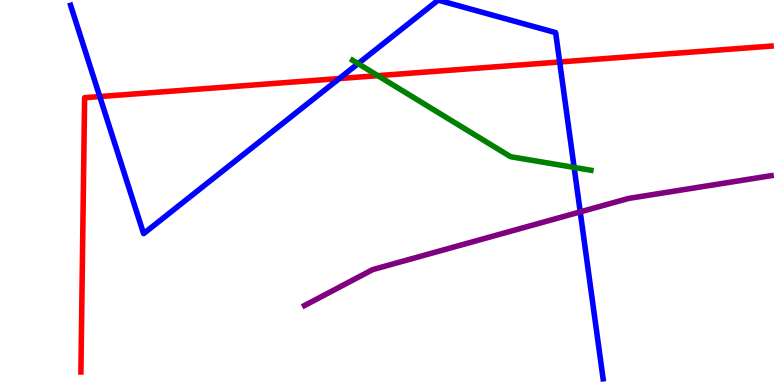[{'lines': ['blue', 'red'], 'intersections': [{'x': 1.29, 'y': 7.49}, {'x': 4.38, 'y': 7.96}, {'x': 7.22, 'y': 8.39}]}, {'lines': ['green', 'red'], 'intersections': [{'x': 4.88, 'y': 8.03}]}, {'lines': ['purple', 'red'], 'intersections': []}, {'lines': ['blue', 'green'], 'intersections': [{'x': 4.62, 'y': 8.35}, {'x': 7.41, 'y': 5.65}]}, {'lines': ['blue', 'purple'], 'intersections': [{'x': 7.49, 'y': 4.5}]}, {'lines': ['green', 'purple'], 'intersections': []}]